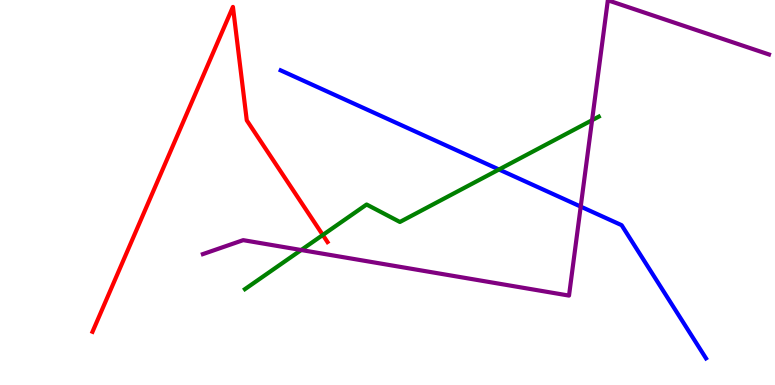[{'lines': ['blue', 'red'], 'intersections': []}, {'lines': ['green', 'red'], 'intersections': [{'x': 4.17, 'y': 3.9}]}, {'lines': ['purple', 'red'], 'intersections': []}, {'lines': ['blue', 'green'], 'intersections': [{'x': 6.44, 'y': 5.6}]}, {'lines': ['blue', 'purple'], 'intersections': [{'x': 7.49, 'y': 4.63}]}, {'lines': ['green', 'purple'], 'intersections': [{'x': 3.89, 'y': 3.51}, {'x': 7.64, 'y': 6.88}]}]